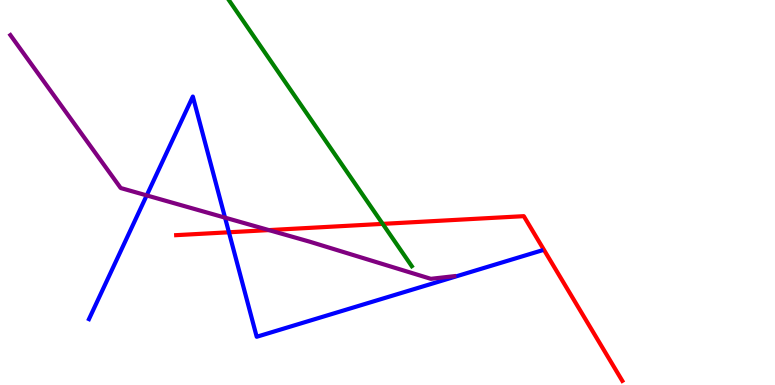[{'lines': ['blue', 'red'], 'intersections': [{'x': 2.95, 'y': 3.97}]}, {'lines': ['green', 'red'], 'intersections': [{'x': 4.94, 'y': 4.19}]}, {'lines': ['purple', 'red'], 'intersections': [{'x': 3.47, 'y': 4.02}]}, {'lines': ['blue', 'green'], 'intersections': []}, {'lines': ['blue', 'purple'], 'intersections': [{'x': 1.89, 'y': 4.92}, {'x': 2.9, 'y': 4.35}]}, {'lines': ['green', 'purple'], 'intersections': []}]